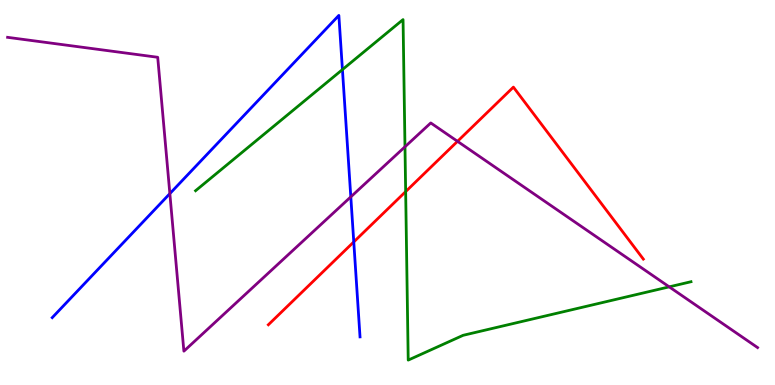[{'lines': ['blue', 'red'], 'intersections': [{'x': 4.56, 'y': 3.72}]}, {'lines': ['green', 'red'], 'intersections': [{'x': 5.23, 'y': 5.02}]}, {'lines': ['purple', 'red'], 'intersections': [{'x': 5.9, 'y': 6.33}]}, {'lines': ['blue', 'green'], 'intersections': [{'x': 4.42, 'y': 8.19}]}, {'lines': ['blue', 'purple'], 'intersections': [{'x': 2.19, 'y': 4.97}, {'x': 4.53, 'y': 4.89}]}, {'lines': ['green', 'purple'], 'intersections': [{'x': 5.23, 'y': 6.19}, {'x': 8.64, 'y': 2.55}]}]